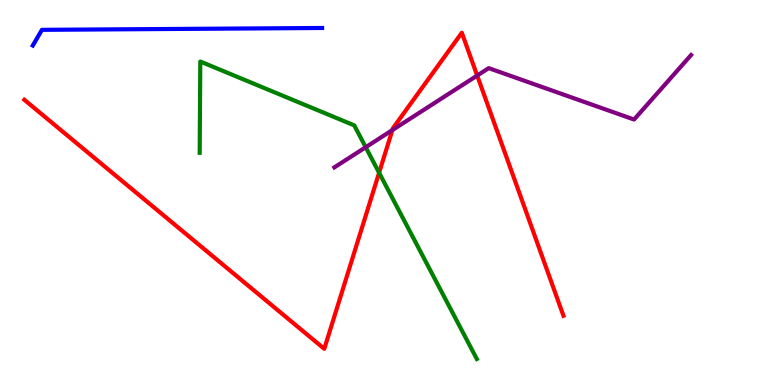[{'lines': ['blue', 'red'], 'intersections': []}, {'lines': ['green', 'red'], 'intersections': [{'x': 4.89, 'y': 5.51}]}, {'lines': ['purple', 'red'], 'intersections': [{'x': 5.06, 'y': 6.62}, {'x': 6.16, 'y': 8.04}]}, {'lines': ['blue', 'green'], 'intersections': []}, {'lines': ['blue', 'purple'], 'intersections': []}, {'lines': ['green', 'purple'], 'intersections': [{'x': 4.72, 'y': 6.18}]}]